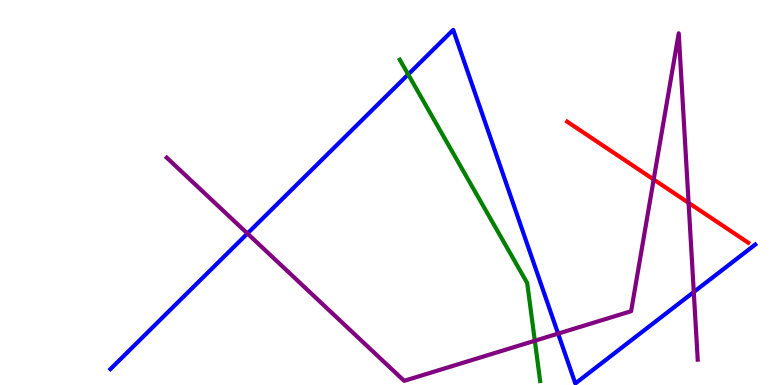[{'lines': ['blue', 'red'], 'intersections': []}, {'lines': ['green', 'red'], 'intersections': []}, {'lines': ['purple', 'red'], 'intersections': [{'x': 8.43, 'y': 5.34}, {'x': 8.89, 'y': 4.73}]}, {'lines': ['blue', 'green'], 'intersections': [{'x': 5.27, 'y': 8.07}]}, {'lines': ['blue', 'purple'], 'intersections': [{'x': 3.19, 'y': 3.93}, {'x': 7.2, 'y': 1.33}, {'x': 8.95, 'y': 2.42}]}, {'lines': ['green', 'purple'], 'intersections': [{'x': 6.9, 'y': 1.15}]}]